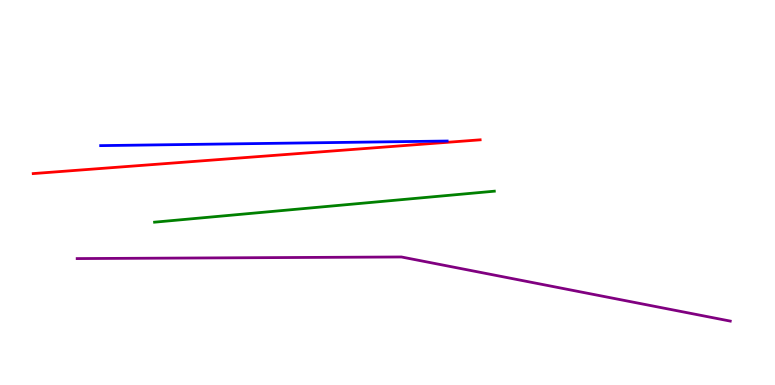[{'lines': ['blue', 'red'], 'intersections': []}, {'lines': ['green', 'red'], 'intersections': []}, {'lines': ['purple', 'red'], 'intersections': []}, {'lines': ['blue', 'green'], 'intersections': []}, {'lines': ['blue', 'purple'], 'intersections': []}, {'lines': ['green', 'purple'], 'intersections': []}]